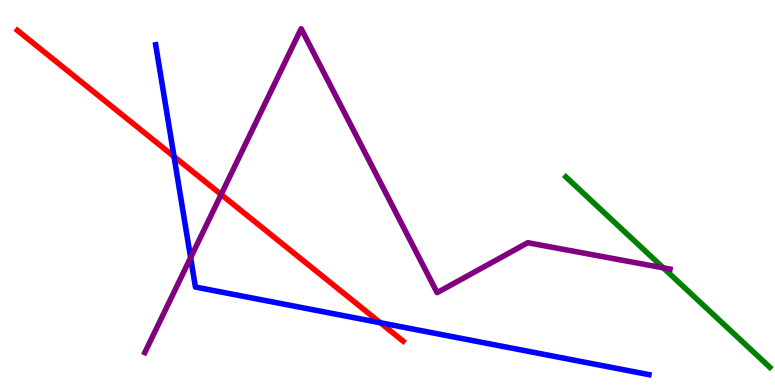[{'lines': ['blue', 'red'], 'intersections': [{'x': 2.25, 'y': 5.93}, {'x': 4.91, 'y': 1.62}]}, {'lines': ['green', 'red'], 'intersections': []}, {'lines': ['purple', 'red'], 'intersections': [{'x': 2.85, 'y': 4.95}]}, {'lines': ['blue', 'green'], 'intersections': []}, {'lines': ['blue', 'purple'], 'intersections': [{'x': 2.46, 'y': 3.31}]}, {'lines': ['green', 'purple'], 'intersections': [{'x': 8.56, 'y': 3.04}]}]